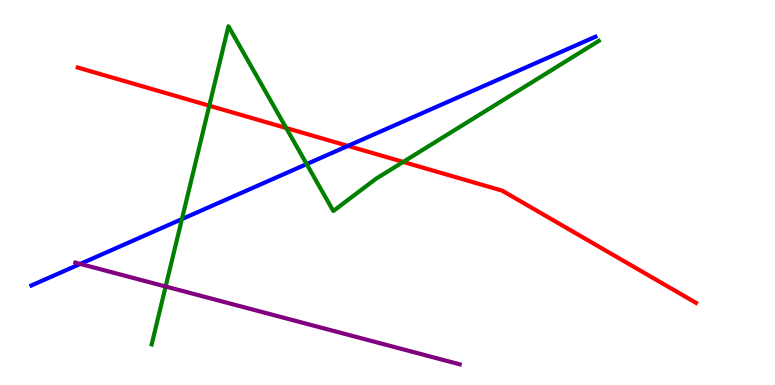[{'lines': ['blue', 'red'], 'intersections': [{'x': 4.49, 'y': 6.21}]}, {'lines': ['green', 'red'], 'intersections': [{'x': 2.7, 'y': 7.25}, {'x': 3.69, 'y': 6.68}, {'x': 5.2, 'y': 5.79}]}, {'lines': ['purple', 'red'], 'intersections': []}, {'lines': ['blue', 'green'], 'intersections': [{'x': 2.35, 'y': 4.31}, {'x': 3.96, 'y': 5.74}]}, {'lines': ['blue', 'purple'], 'intersections': [{'x': 1.04, 'y': 3.14}]}, {'lines': ['green', 'purple'], 'intersections': [{'x': 2.14, 'y': 2.56}]}]